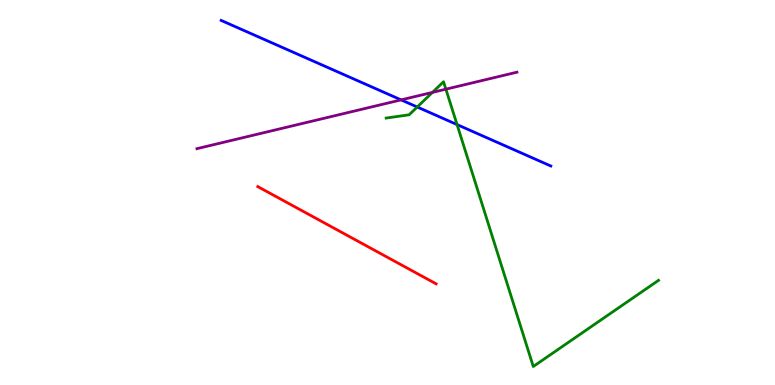[{'lines': ['blue', 'red'], 'intersections': []}, {'lines': ['green', 'red'], 'intersections': []}, {'lines': ['purple', 'red'], 'intersections': []}, {'lines': ['blue', 'green'], 'intersections': [{'x': 5.38, 'y': 7.22}, {'x': 5.9, 'y': 6.76}]}, {'lines': ['blue', 'purple'], 'intersections': [{'x': 5.18, 'y': 7.41}]}, {'lines': ['green', 'purple'], 'intersections': [{'x': 5.58, 'y': 7.6}, {'x': 5.75, 'y': 7.68}]}]